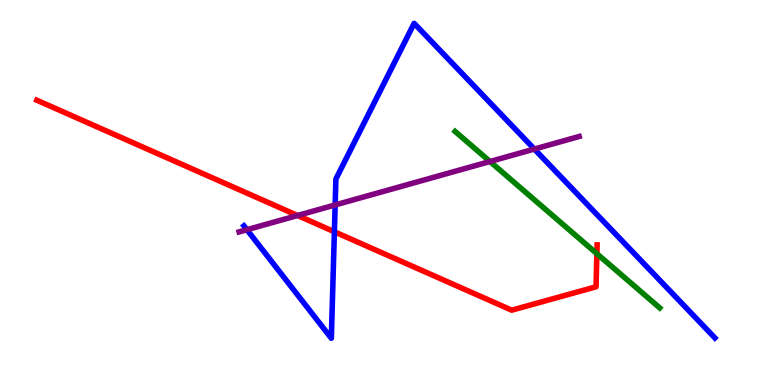[{'lines': ['blue', 'red'], 'intersections': [{'x': 4.31, 'y': 3.98}]}, {'lines': ['green', 'red'], 'intersections': [{'x': 7.7, 'y': 3.41}]}, {'lines': ['purple', 'red'], 'intersections': [{'x': 3.84, 'y': 4.4}]}, {'lines': ['blue', 'green'], 'intersections': []}, {'lines': ['blue', 'purple'], 'intersections': [{'x': 3.19, 'y': 4.03}, {'x': 4.32, 'y': 4.68}, {'x': 6.89, 'y': 6.13}]}, {'lines': ['green', 'purple'], 'intersections': [{'x': 6.32, 'y': 5.8}]}]